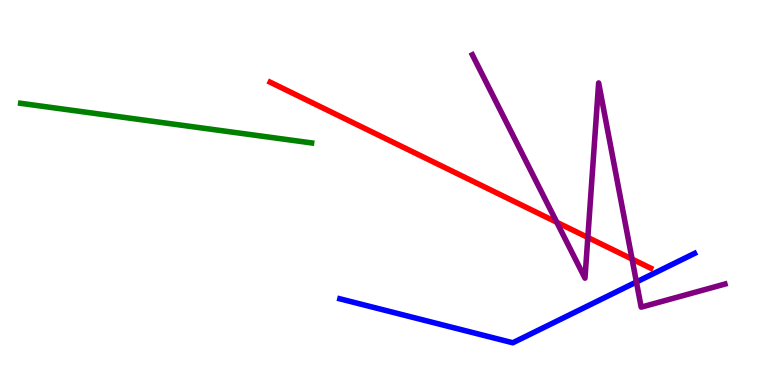[{'lines': ['blue', 'red'], 'intersections': []}, {'lines': ['green', 'red'], 'intersections': []}, {'lines': ['purple', 'red'], 'intersections': [{'x': 7.18, 'y': 4.23}, {'x': 7.58, 'y': 3.83}, {'x': 8.16, 'y': 3.27}]}, {'lines': ['blue', 'green'], 'intersections': []}, {'lines': ['blue', 'purple'], 'intersections': [{'x': 8.21, 'y': 2.68}]}, {'lines': ['green', 'purple'], 'intersections': []}]